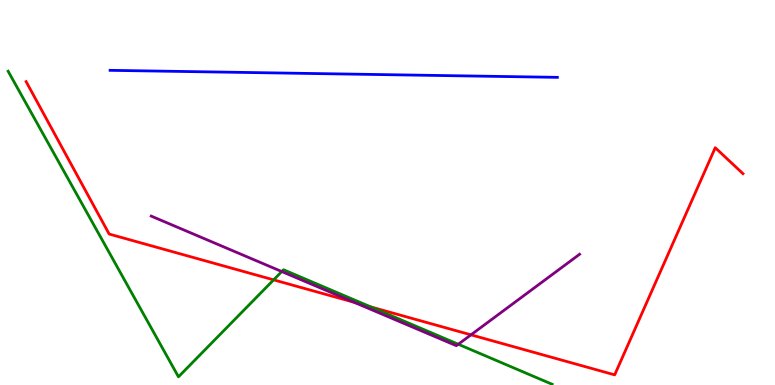[{'lines': ['blue', 'red'], 'intersections': []}, {'lines': ['green', 'red'], 'intersections': [{'x': 3.53, 'y': 2.73}, {'x': 4.78, 'y': 2.03}]}, {'lines': ['purple', 'red'], 'intersections': [{'x': 4.57, 'y': 2.15}, {'x': 6.08, 'y': 1.3}]}, {'lines': ['blue', 'green'], 'intersections': []}, {'lines': ['blue', 'purple'], 'intersections': []}, {'lines': ['green', 'purple'], 'intersections': [{'x': 3.64, 'y': 2.95}, {'x': 5.91, 'y': 1.06}]}]